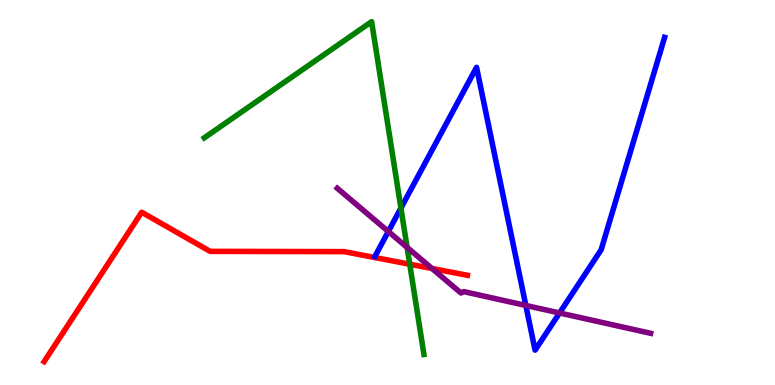[{'lines': ['blue', 'red'], 'intersections': []}, {'lines': ['green', 'red'], 'intersections': [{'x': 5.29, 'y': 3.14}]}, {'lines': ['purple', 'red'], 'intersections': [{'x': 5.57, 'y': 3.03}]}, {'lines': ['blue', 'green'], 'intersections': [{'x': 5.17, 'y': 4.6}]}, {'lines': ['blue', 'purple'], 'intersections': [{'x': 5.01, 'y': 3.99}, {'x': 6.78, 'y': 2.07}, {'x': 7.22, 'y': 1.87}]}, {'lines': ['green', 'purple'], 'intersections': [{'x': 5.25, 'y': 3.57}]}]